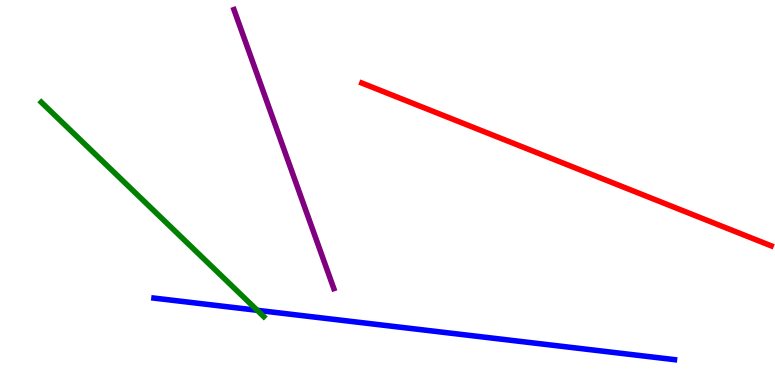[{'lines': ['blue', 'red'], 'intersections': []}, {'lines': ['green', 'red'], 'intersections': []}, {'lines': ['purple', 'red'], 'intersections': []}, {'lines': ['blue', 'green'], 'intersections': [{'x': 3.32, 'y': 1.94}]}, {'lines': ['blue', 'purple'], 'intersections': []}, {'lines': ['green', 'purple'], 'intersections': []}]